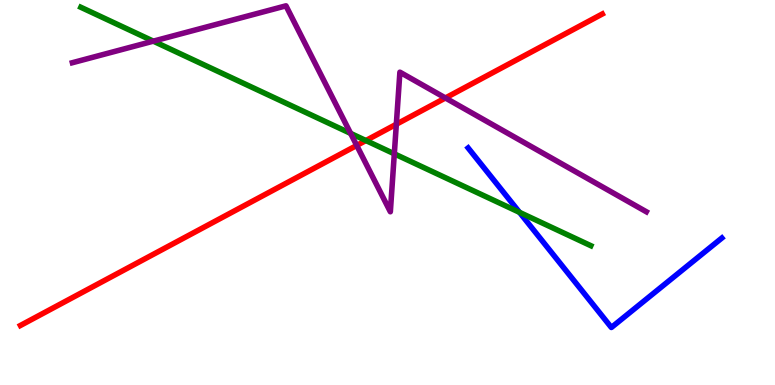[{'lines': ['blue', 'red'], 'intersections': []}, {'lines': ['green', 'red'], 'intersections': [{'x': 4.72, 'y': 6.35}]}, {'lines': ['purple', 'red'], 'intersections': [{'x': 4.6, 'y': 6.22}, {'x': 5.11, 'y': 6.77}, {'x': 5.75, 'y': 7.46}]}, {'lines': ['blue', 'green'], 'intersections': [{'x': 6.7, 'y': 4.48}]}, {'lines': ['blue', 'purple'], 'intersections': []}, {'lines': ['green', 'purple'], 'intersections': [{'x': 1.98, 'y': 8.93}, {'x': 4.52, 'y': 6.54}, {'x': 5.09, 'y': 6.0}]}]